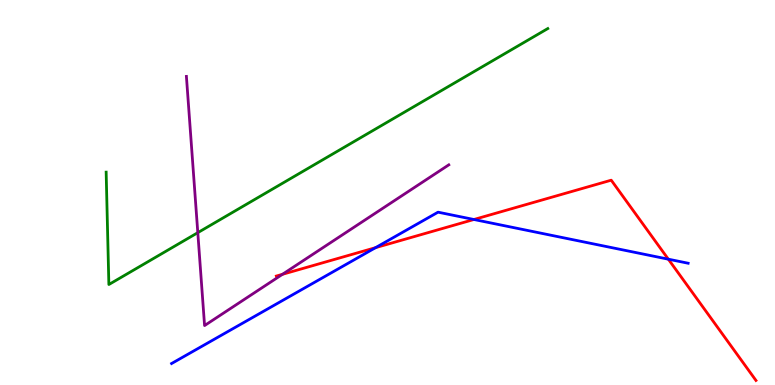[{'lines': ['blue', 'red'], 'intersections': [{'x': 4.85, 'y': 3.57}, {'x': 6.12, 'y': 4.3}, {'x': 8.62, 'y': 3.27}]}, {'lines': ['green', 'red'], 'intersections': []}, {'lines': ['purple', 'red'], 'intersections': [{'x': 3.64, 'y': 2.88}]}, {'lines': ['blue', 'green'], 'intersections': []}, {'lines': ['blue', 'purple'], 'intersections': []}, {'lines': ['green', 'purple'], 'intersections': [{'x': 2.55, 'y': 3.96}]}]